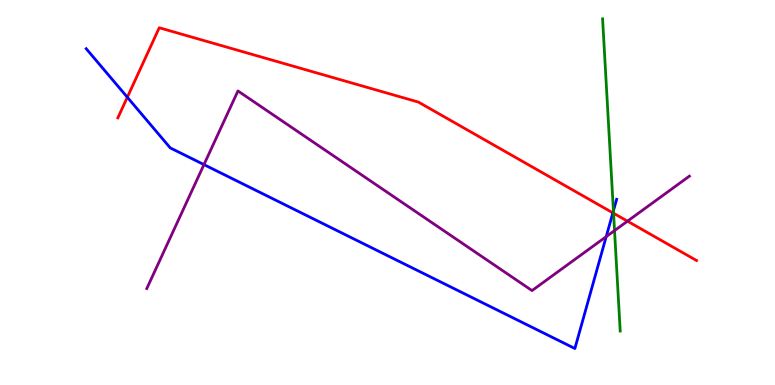[{'lines': ['blue', 'red'], 'intersections': [{'x': 1.64, 'y': 7.47}, {'x': 7.91, 'y': 4.47}]}, {'lines': ['green', 'red'], 'intersections': [{'x': 7.92, 'y': 4.46}]}, {'lines': ['purple', 'red'], 'intersections': [{'x': 8.1, 'y': 4.26}]}, {'lines': ['blue', 'green'], 'intersections': [{'x': 7.92, 'y': 4.52}]}, {'lines': ['blue', 'purple'], 'intersections': [{'x': 2.63, 'y': 5.72}, {'x': 7.82, 'y': 3.85}]}, {'lines': ['green', 'purple'], 'intersections': [{'x': 7.93, 'y': 4.01}]}]